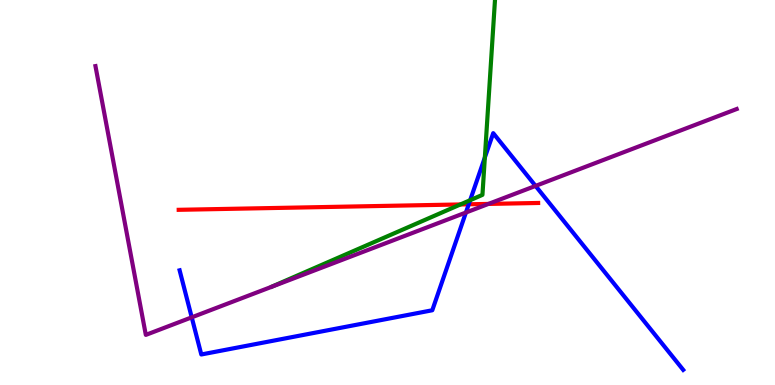[{'lines': ['blue', 'red'], 'intersections': [{'x': 6.05, 'y': 4.69}]}, {'lines': ['green', 'red'], 'intersections': [{'x': 5.94, 'y': 4.69}]}, {'lines': ['purple', 'red'], 'intersections': [{'x': 6.3, 'y': 4.7}]}, {'lines': ['blue', 'green'], 'intersections': [{'x': 6.07, 'y': 4.8}, {'x': 6.26, 'y': 5.91}]}, {'lines': ['blue', 'purple'], 'intersections': [{'x': 2.47, 'y': 1.76}, {'x': 6.01, 'y': 4.48}, {'x': 6.91, 'y': 5.17}]}, {'lines': ['green', 'purple'], 'intersections': []}]